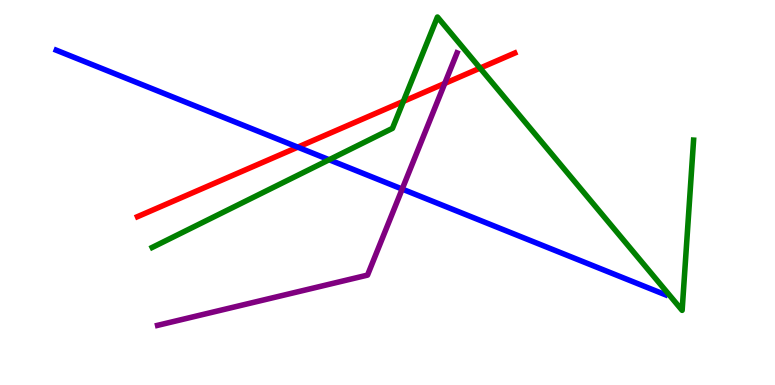[{'lines': ['blue', 'red'], 'intersections': [{'x': 3.84, 'y': 6.18}]}, {'lines': ['green', 'red'], 'intersections': [{'x': 5.2, 'y': 7.37}, {'x': 6.19, 'y': 8.23}]}, {'lines': ['purple', 'red'], 'intersections': [{'x': 5.74, 'y': 7.83}]}, {'lines': ['blue', 'green'], 'intersections': [{'x': 4.25, 'y': 5.85}]}, {'lines': ['blue', 'purple'], 'intersections': [{'x': 5.19, 'y': 5.09}]}, {'lines': ['green', 'purple'], 'intersections': []}]